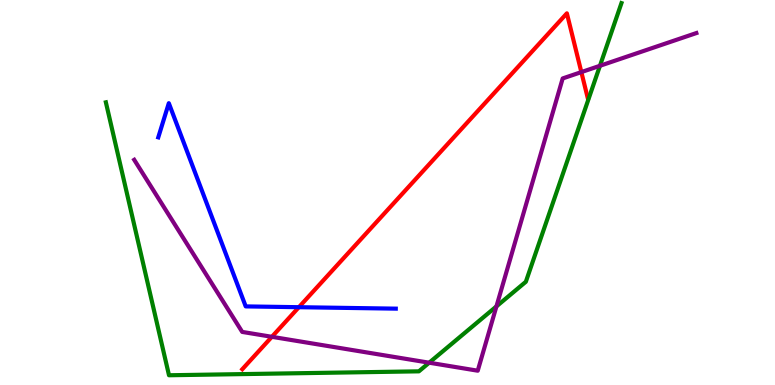[{'lines': ['blue', 'red'], 'intersections': [{'x': 3.86, 'y': 2.02}]}, {'lines': ['green', 'red'], 'intersections': []}, {'lines': ['purple', 'red'], 'intersections': [{'x': 3.51, 'y': 1.25}, {'x': 7.5, 'y': 8.13}]}, {'lines': ['blue', 'green'], 'intersections': []}, {'lines': ['blue', 'purple'], 'intersections': []}, {'lines': ['green', 'purple'], 'intersections': [{'x': 5.54, 'y': 0.579}, {'x': 6.41, 'y': 2.04}, {'x': 7.74, 'y': 8.29}]}]